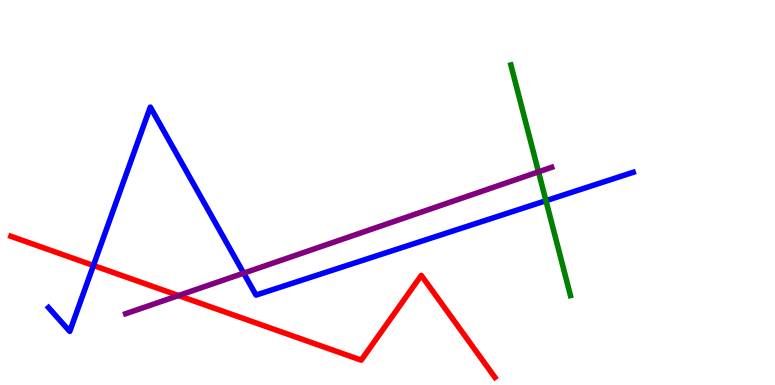[{'lines': ['blue', 'red'], 'intersections': [{'x': 1.21, 'y': 3.1}]}, {'lines': ['green', 'red'], 'intersections': []}, {'lines': ['purple', 'red'], 'intersections': [{'x': 2.3, 'y': 2.32}]}, {'lines': ['blue', 'green'], 'intersections': [{'x': 7.04, 'y': 4.79}]}, {'lines': ['blue', 'purple'], 'intersections': [{'x': 3.14, 'y': 2.91}]}, {'lines': ['green', 'purple'], 'intersections': [{'x': 6.95, 'y': 5.54}]}]